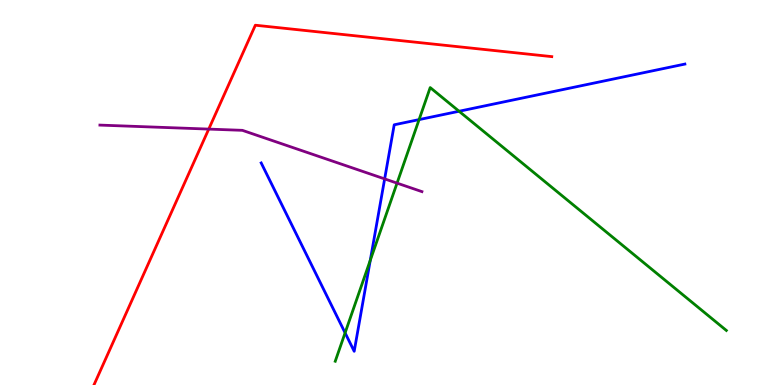[{'lines': ['blue', 'red'], 'intersections': []}, {'lines': ['green', 'red'], 'intersections': []}, {'lines': ['purple', 'red'], 'intersections': [{'x': 2.69, 'y': 6.65}]}, {'lines': ['blue', 'green'], 'intersections': [{'x': 4.45, 'y': 1.35}, {'x': 4.78, 'y': 3.24}, {'x': 5.41, 'y': 6.89}, {'x': 5.92, 'y': 7.11}]}, {'lines': ['blue', 'purple'], 'intersections': [{'x': 4.96, 'y': 5.35}]}, {'lines': ['green', 'purple'], 'intersections': [{'x': 5.12, 'y': 5.24}]}]